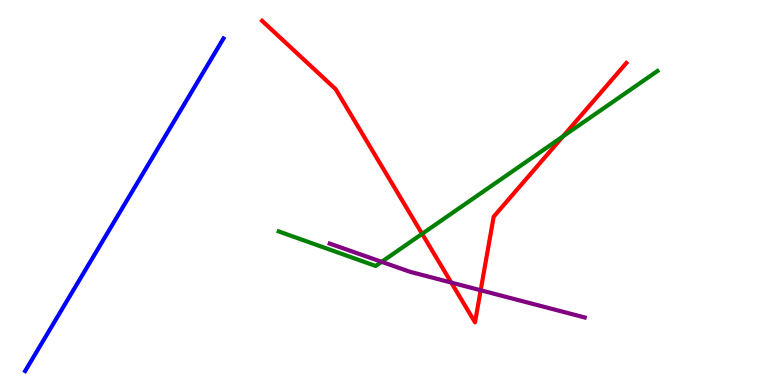[{'lines': ['blue', 'red'], 'intersections': []}, {'lines': ['green', 'red'], 'intersections': [{'x': 5.45, 'y': 3.93}, {'x': 7.26, 'y': 6.46}]}, {'lines': ['purple', 'red'], 'intersections': [{'x': 5.82, 'y': 2.66}, {'x': 6.2, 'y': 2.46}]}, {'lines': ['blue', 'green'], 'intersections': []}, {'lines': ['blue', 'purple'], 'intersections': []}, {'lines': ['green', 'purple'], 'intersections': [{'x': 4.92, 'y': 3.2}]}]